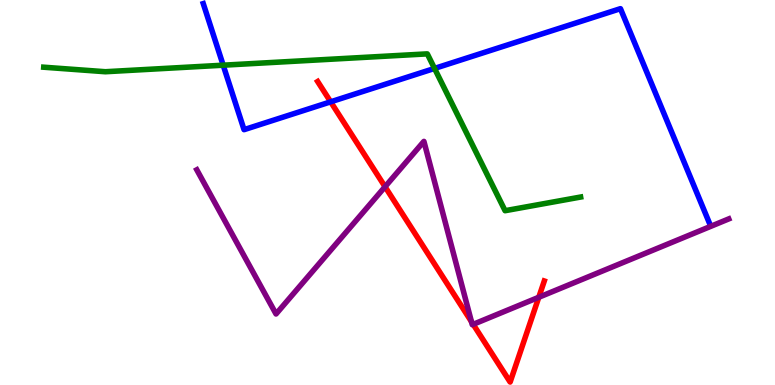[{'lines': ['blue', 'red'], 'intersections': [{'x': 4.27, 'y': 7.36}]}, {'lines': ['green', 'red'], 'intersections': []}, {'lines': ['purple', 'red'], 'intersections': [{'x': 4.97, 'y': 5.15}, {'x': 6.08, 'y': 1.65}, {'x': 6.11, 'y': 1.58}, {'x': 6.95, 'y': 2.28}]}, {'lines': ['blue', 'green'], 'intersections': [{'x': 2.88, 'y': 8.31}, {'x': 5.61, 'y': 8.22}]}, {'lines': ['blue', 'purple'], 'intersections': []}, {'lines': ['green', 'purple'], 'intersections': []}]